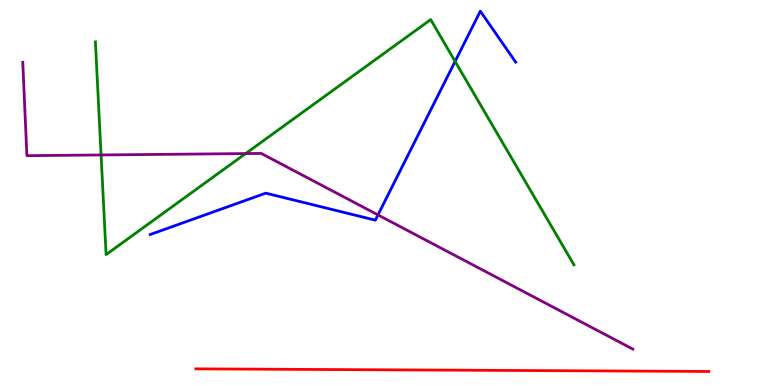[{'lines': ['blue', 'red'], 'intersections': []}, {'lines': ['green', 'red'], 'intersections': []}, {'lines': ['purple', 'red'], 'intersections': []}, {'lines': ['blue', 'green'], 'intersections': [{'x': 5.87, 'y': 8.41}]}, {'lines': ['blue', 'purple'], 'intersections': [{'x': 4.88, 'y': 4.42}]}, {'lines': ['green', 'purple'], 'intersections': [{'x': 1.3, 'y': 5.98}, {'x': 3.17, 'y': 6.01}]}]